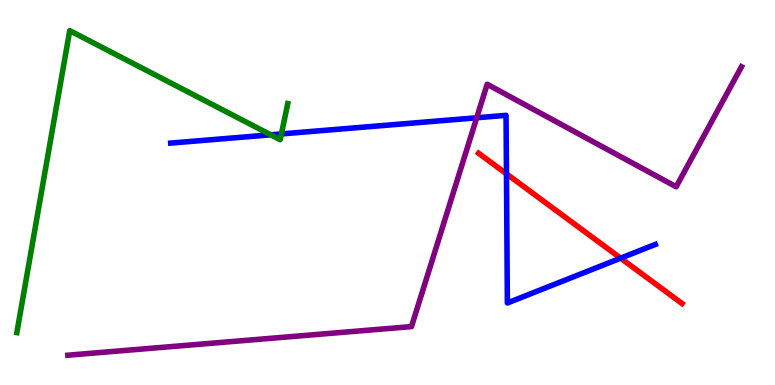[{'lines': ['blue', 'red'], 'intersections': [{'x': 6.53, 'y': 5.49}, {'x': 8.01, 'y': 3.29}]}, {'lines': ['green', 'red'], 'intersections': []}, {'lines': ['purple', 'red'], 'intersections': []}, {'lines': ['blue', 'green'], 'intersections': [{'x': 3.49, 'y': 6.5}, {'x': 3.63, 'y': 6.52}]}, {'lines': ['blue', 'purple'], 'intersections': [{'x': 6.15, 'y': 6.94}]}, {'lines': ['green', 'purple'], 'intersections': []}]